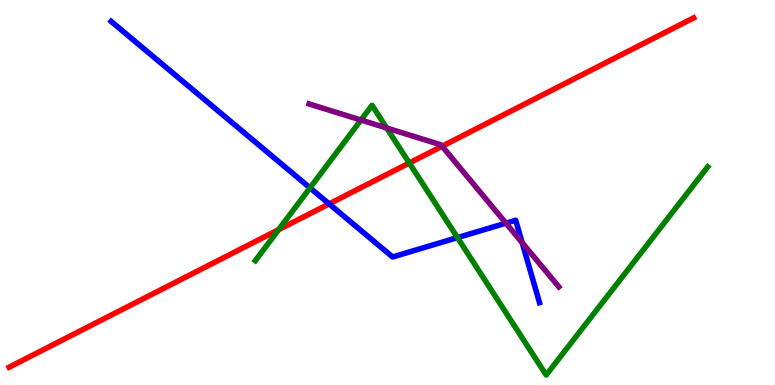[{'lines': ['blue', 'red'], 'intersections': [{'x': 4.25, 'y': 4.7}]}, {'lines': ['green', 'red'], 'intersections': [{'x': 3.59, 'y': 4.03}, {'x': 5.28, 'y': 5.77}]}, {'lines': ['purple', 'red'], 'intersections': [{'x': 5.7, 'y': 6.2}]}, {'lines': ['blue', 'green'], 'intersections': [{'x': 4.0, 'y': 5.12}, {'x': 5.9, 'y': 3.83}]}, {'lines': ['blue', 'purple'], 'intersections': [{'x': 6.53, 'y': 4.2}, {'x': 6.74, 'y': 3.7}]}, {'lines': ['green', 'purple'], 'intersections': [{'x': 4.66, 'y': 6.88}, {'x': 4.99, 'y': 6.68}]}]